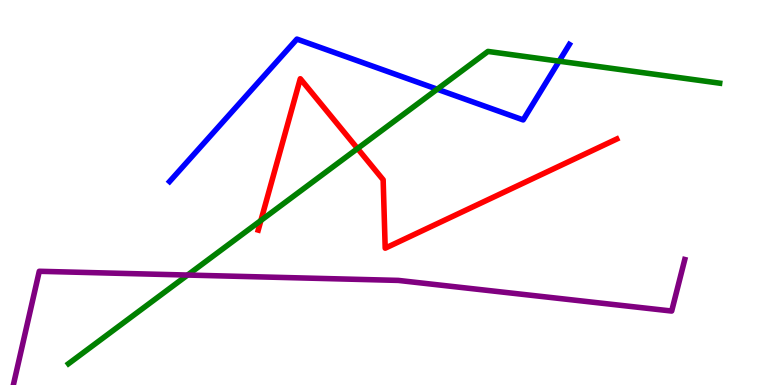[{'lines': ['blue', 'red'], 'intersections': []}, {'lines': ['green', 'red'], 'intersections': [{'x': 3.37, 'y': 4.27}, {'x': 4.61, 'y': 6.14}]}, {'lines': ['purple', 'red'], 'intersections': []}, {'lines': ['blue', 'green'], 'intersections': [{'x': 5.64, 'y': 7.68}, {'x': 7.21, 'y': 8.41}]}, {'lines': ['blue', 'purple'], 'intersections': []}, {'lines': ['green', 'purple'], 'intersections': [{'x': 2.42, 'y': 2.86}]}]